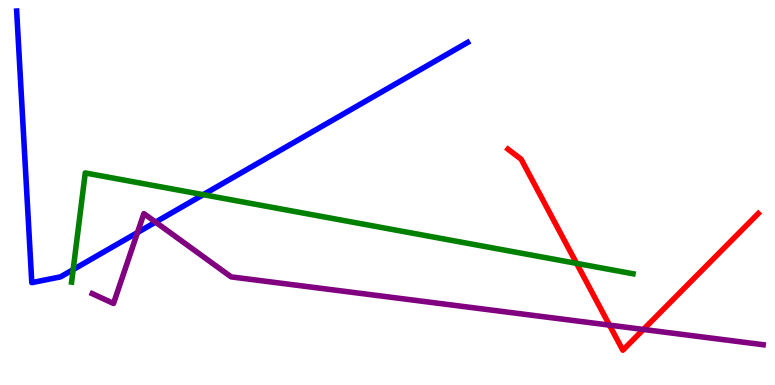[{'lines': ['blue', 'red'], 'intersections': []}, {'lines': ['green', 'red'], 'intersections': [{'x': 7.44, 'y': 3.16}]}, {'lines': ['purple', 'red'], 'intersections': [{'x': 7.86, 'y': 1.56}, {'x': 8.3, 'y': 1.44}]}, {'lines': ['blue', 'green'], 'intersections': [{'x': 0.944, 'y': 3.0}, {'x': 2.62, 'y': 4.94}]}, {'lines': ['blue', 'purple'], 'intersections': [{'x': 1.77, 'y': 3.96}, {'x': 2.01, 'y': 4.23}]}, {'lines': ['green', 'purple'], 'intersections': []}]